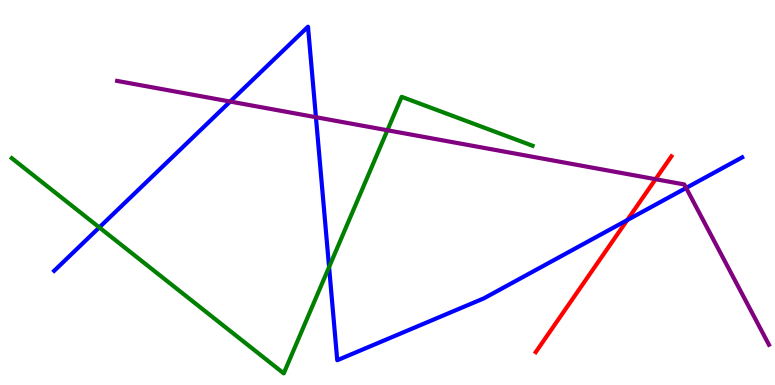[{'lines': ['blue', 'red'], 'intersections': [{'x': 8.09, 'y': 4.28}]}, {'lines': ['green', 'red'], 'intersections': []}, {'lines': ['purple', 'red'], 'intersections': [{'x': 8.46, 'y': 5.35}]}, {'lines': ['blue', 'green'], 'intersections': [{'x': 1.28, 'y': 4.09}, {'x': 4.25, 'y': 3.06}]}, {'lines': ['blue', 'purple'], 'intersections': [{'x': 2.97, 'y': 7.36}, {'x': 4.08, 'y': 6.96}, {'x': 8.85, 'y': 5.12}]}, {'lines': ['green', 'purple'], 'intersections': [{'x': 5.0, 'y': 6.62}]}]